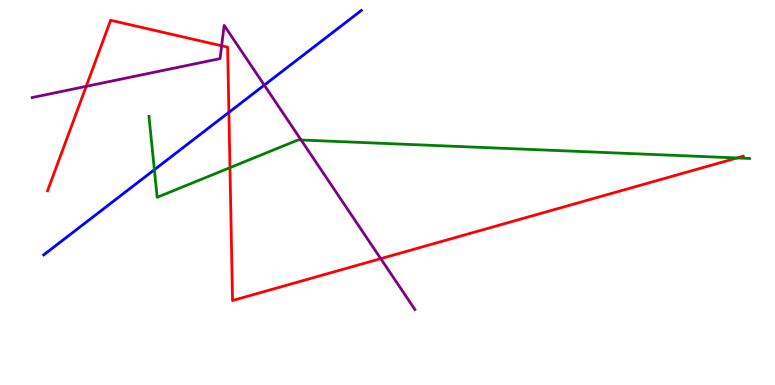[{'lines': ['blue', 'red'], 'intersections': [{'x': 2.95, 'y': 7.08}]}, {'lines': ['green', 'red'], 'intersections': [{'x': 2.97, 'y': 5.65}, {'x': 9.51, 'y': 5.9}]}, {'lines': ['purple', 'red'], 'intersections': [{'x': 1.11, 'y': 7.76}, {'x': 2.86, 'y': 8.81}, {'x': 4.91, 'y': 3.28}]}, {'lines': ['blue', 'green'], 'intersections': [{'x': 1.99, 'y': 5.59}]}, {'lines': ['blue', 'purple'], 'intersections': [{'x': 3.41, 'y': 7.79}]}, {'lines': ['green', 'purple'], 'intersections': [{'x': 3.89, 'y': 6.36}]}]